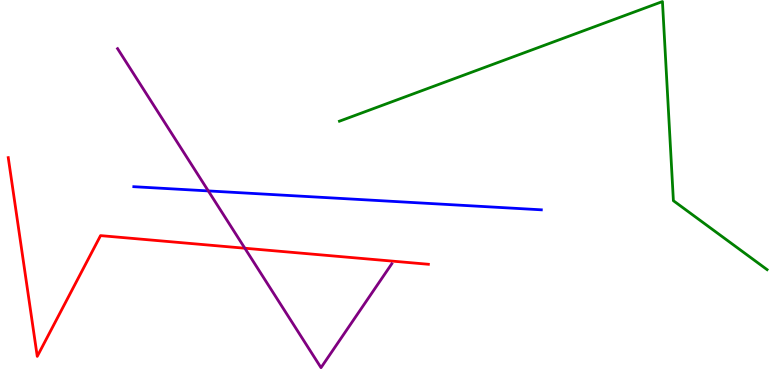[{'lines': ['blue', 'red'], 'intersections': []}, {'lines': ['green', 'red'], 'intersections': []}, {'lines': ['purple', 'red'], 'intersections': [{'x': 3.16, 'y': 3.55}]}, {'lines': ['blue', 'green'], 'intersections': []}, {'lines': ['blue', 'purple'], 'intersections': [{'x': 2.69, 'y': 5.04}]}, {'lines': ['green', 'purple'], 'intersections': []}]